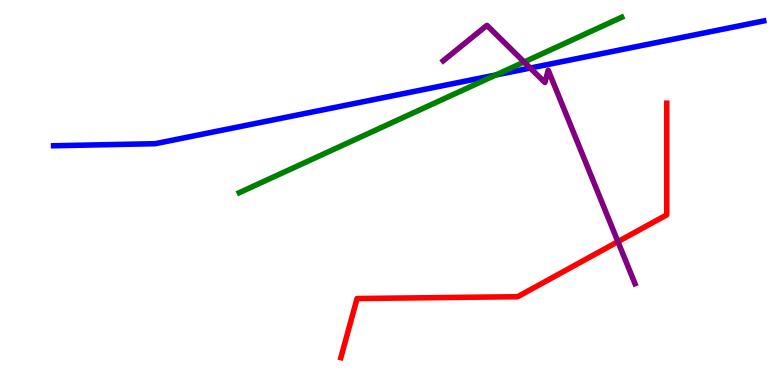[{'lines': ['blue', 'red'], 'intersections': []}, {'lines': ['green', 'red'], 'intersections': []}, {'lines': ['purple', 'red'], 'intersections': [{'x': 7.97, 'y': 3.72}]}, {'lines': ['blue', 'green'], 'intersections': [{'x': 6.4, 'y': 8.05}]}, {'lines': ['blue', 'purple'], 'intersections': [{'x': 6.84, 'y': 8.23}]}, {'lines': ['green', 'purple'], 'intersections': [{'x': 6.76, 'y': 8.39}]}]